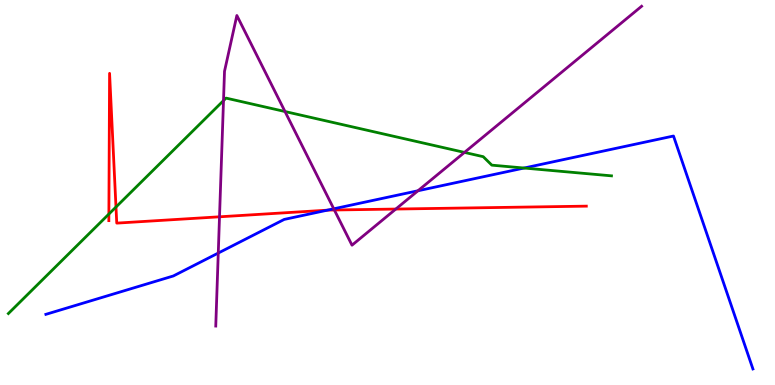[{'lines': ['blue', 'red'], 'intersections': [{'x': 4.22, 'y': 4.54}]}, {'lines': ['green', 'red'], 'intersections': [{'x': 1.4, 'y': 4.44}, {'x': 1.5, 'y': 4.62}]}, {'lines': ['purple', 'red'], 'intersections': [{'x': 2.83, 'y': 4.37}, {'x': 4.31, 'y': 4.55}, {'x': 5.11, 'y': 4.57}]}, {'lines': ['blue', 'green'], 'intersections': [{'x': 6.76, 'y': 5.64}]}, {'lines': ['blue', 'purple'], 'intersections': [{'x': 2.82, 'y': 3.43}, {'x': 4.31, 'y': 4.58}, {'x': 5.39, 'y': 5.05}]}, {'lines': ['green', 'purple'], 'intersections': [{'x': 2.88, 'y': 7.39}, {'x': 3.68, 'y': 7.1}, {'x': 5.99, 'y': 6.04}]}]